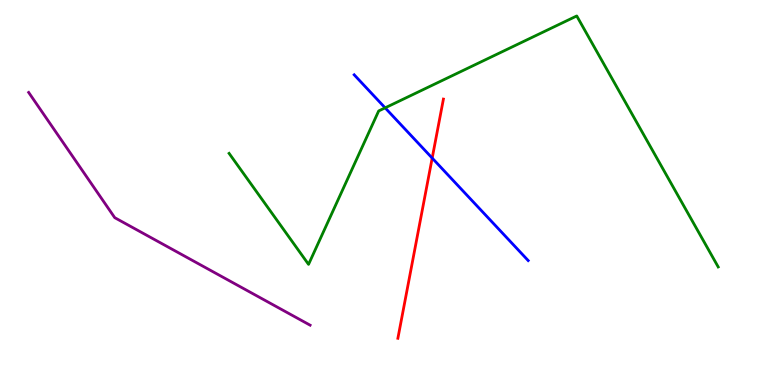[{'lines': ['blue', 'red'], 'intersections': [{'x': 5.58, 'y': 5.89}]}, {'lines': ['green', 'red'], 'intersections': []}, {'lines': ['purple', 'red'], 'intersections': []}, {'lines': ['blue', 'green'], 'intersections': [{'x': 4.97, 'y': 7.2}]}, {'lines': ['blue', 'purple'], 'intersections': []}, {'lines': ['green', 'purple'], 'intersections': []}]